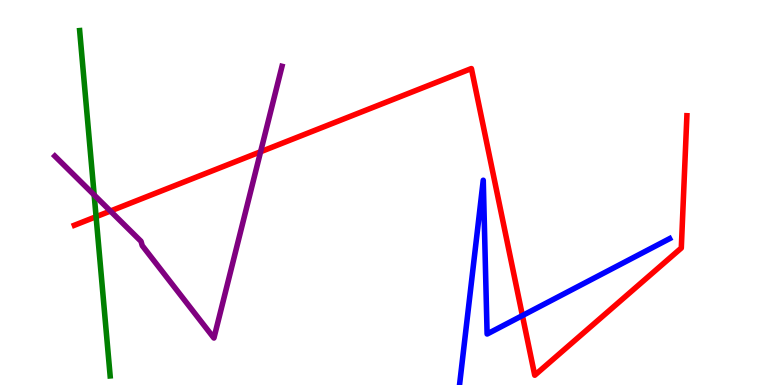[{'lines': ['blue', 'red'], 'intersections': [{'x': 6.74, 'y': 1.8}]}, {'lines': ['green', 'red'], 'intersections': [{'x': 1.24, 'y': 4.37}]}, {'lines': ['purple', 'red'], 'intersections': [{'x': 1.42, 'y': 4.52}, {'x': 3.36, 'y': 6.06}]}, {'lines': ['blue', 'green'], 'intersections': []}, {'lines': ['blue', 'purple'], 'intersections': []}, {'lines': ['green', 'purple'], 'intersections': [{'x': 1.22, 'y': 4.94}]}]